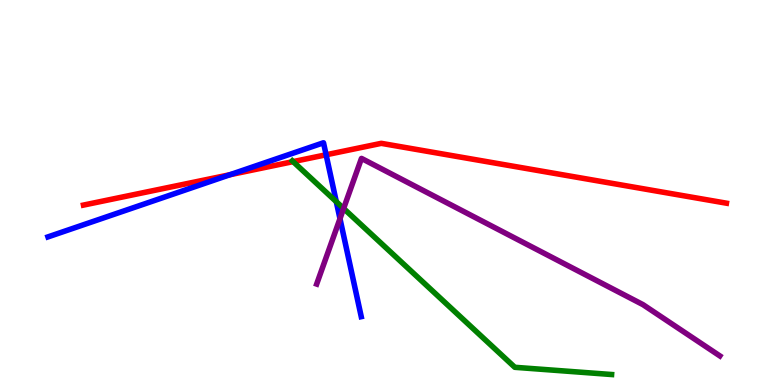[{'lines': ['blue', 'red'], 'intersections': [{'x': 2.97, 'y': 5.46}, {'x': 4.21, 'y': 5.98}]}, {'lines': ['green', 'red'], 'intersections': [{'x': 3.78, 'y': 5.8}]}, {'lines': ['purple', 'red'], 'intersections': []}, {'lines': ['blue', 'green'], 'intersections': [{'x': 4.34, 'y': 4.76}]}, {'lines': ['blue', 'purple'], 'intersections': [{'x': 4.39, 'y': 4.32}]}, {'lines': ['green', 'purple'], 'intersections': [{'x': 4.43, 'y': 4.59}]}]